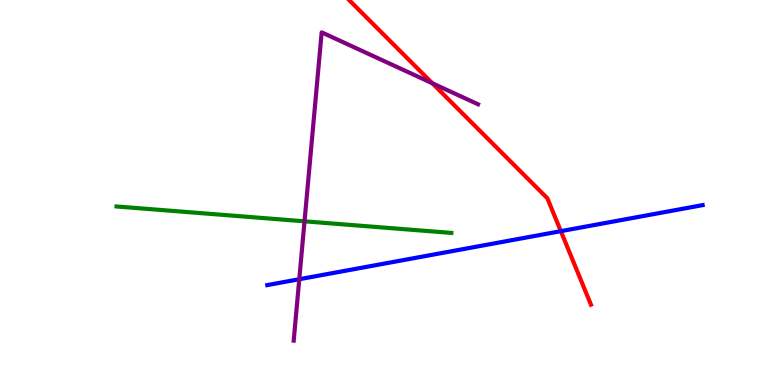[{'lines': ['blue', 'red'], 'intersections': [{'x': 7.24, 'y': 4.0}]}, {'lines': ['green', 'red'], 'intersections': []}, {'lines': ['purple', 'red'], 'intersections': [{'x': 5.58, 'y': 7.84}]}, {'lines': ['blue', 'green'], 'intersections': []}, {'lines': ['blue', 'purple'], 'intersections': [{'x': 3.86, 'y': 2.75}]}, {'lines': ['green', 'purple'], 'intersections': [{'x': 3.93, 'y': 4.25}]}]